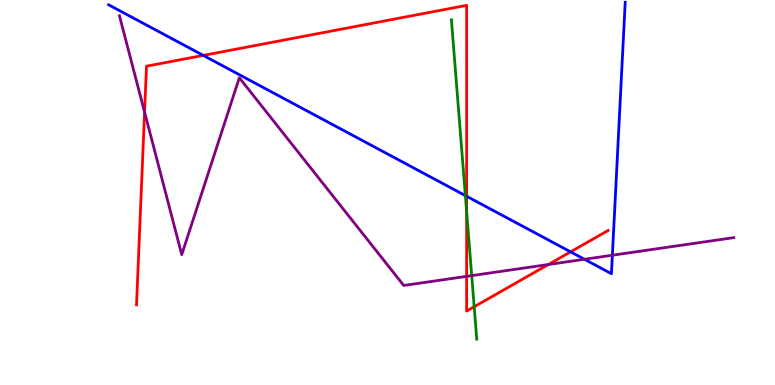[{'lines': ['blue', 'red'], 'intersections': [{'x': 2.62, 'y': 8.56}, {'x': 6.02, 'y': 4.9}, {'x': 7.36, 'y': 3.46}]}, {'lines': ['green', 'red'], 'intersections': [{'x': 6.02, 'y': 4.5}, {'x': 6.12, 'y': 2.03}]}, {'lines': ['purple', 'red'], 'intersections': [{'x': 1.87, 'y': 7.09}, {'x': 6.02, 'y': 2.82}, {'x': 7.08, 'y': 3.13}]}, {'lines': ['blue', 'green'], 'intersections': [{'x': 6.0, 'y': 4.92}]}, {'lines': ['blue', 'purple'], 'intersections': [{'x': 7.54, 'y': 3.27}, {'x': 7.9, 'y': 3.37}]}, {'lines': ['green', 'purple'], 'intersections': [{'x': 6.09, 'y': 2.84}]}]